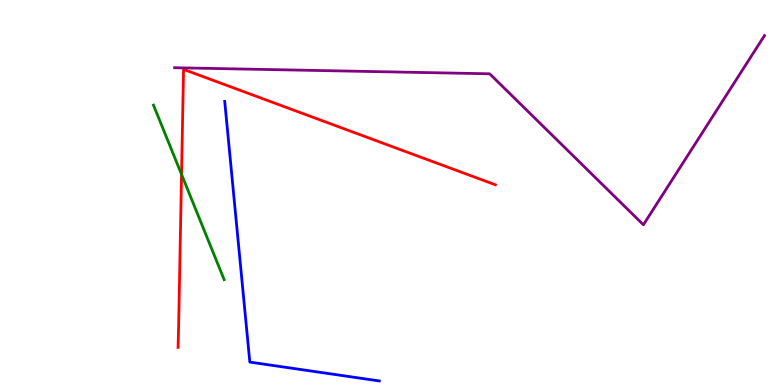[{'lines': ['blue', 'red'], 'intersections': []}, {'lines': ['green', 'red'], 'intersections': [{'x': 2.34, 'y': 5.47}]}, {'lines': ['purple', 'red'], 'intersections': []}, {'lines': ['blue', 'green'], 'intersections': []}, {'lines': ['blue', 'purple'], 'intersections': []}, {'lines': ['green', 'purple'], 'intersections': []}]